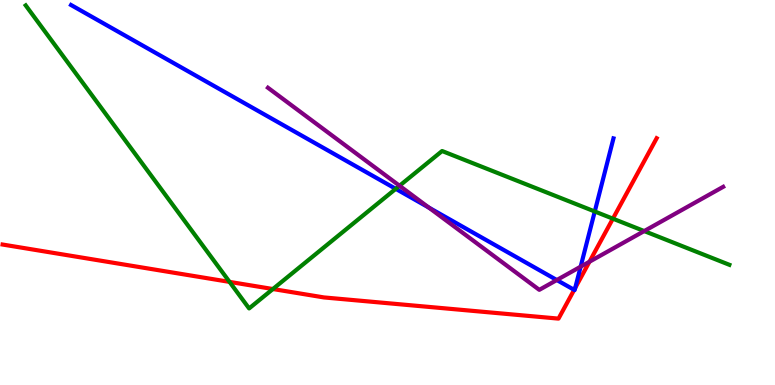[{'lines': ['blue', 'red'], 'intersections': [{'x': 7.41, 'y': 2.47}, {'x': 7.42, 'y': 2.52}]}, {'lines': ['green', 'red'], 'intersections': [{'x': 2.96, 'y': 2.68}, {'x': 3.52, 'y': 2.49}, {'x': 7.91, 'y': 4.32}]}, {'lines': ['purple', 'red'], 'intersections': [{'x': 7.61, 'y': 3.2}]}, {'lines': ['blue', 'green'], 'intersections': [{'x': 5.11, 'y': 5.1}, {'x': 7.67, 'y': 4.51}]}, {'lines': ['blue', 'purple'], 'intersections': [{'x': 5.53, 'y': 4.61}, {'x': 7.18, 'y': 2.73}, {'x': 7.49, 'y': 3.07}]}, {'lines': ['green', 'purple'], 'intersections': [{'x': 5.16, 'y': 5.18}, {'x': 8.31, 'y': 4.0}]}]